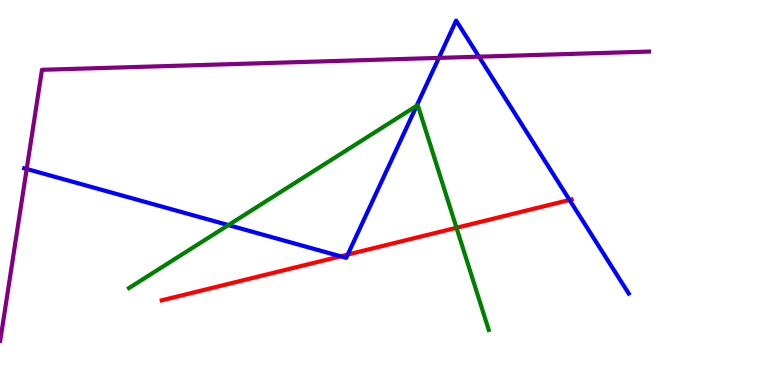[{'lines': ['blue', 'red'], 'intersections': [{'x': 4.39, 'y': 3.34}, {'x': 4.49, 'y': 3.39}, {'x': 7.35, 'y': 4.81}]}, {'lines': ['green', 'red'], 'intersections': [{'x': 5.89, 'y': 4.08}]}, {'lines': ['purple', 'red'], 'intersections': []}, {'lines': ['blue', 'green'], 'intersections': [{'x': 2.95, 'y': 4.15}, {'x': 5.38, 'y': 7.25}]}, {'lines': ['blue', 'purple'], 'intersections': [{'x': 0.344, 'y': 5.61}, {'x': 5.66, 'y': 8.5}, {'x': 6.18, 'y': 8.53}]}, {'lines': ['green', 'purple'], 'intersections': []}]